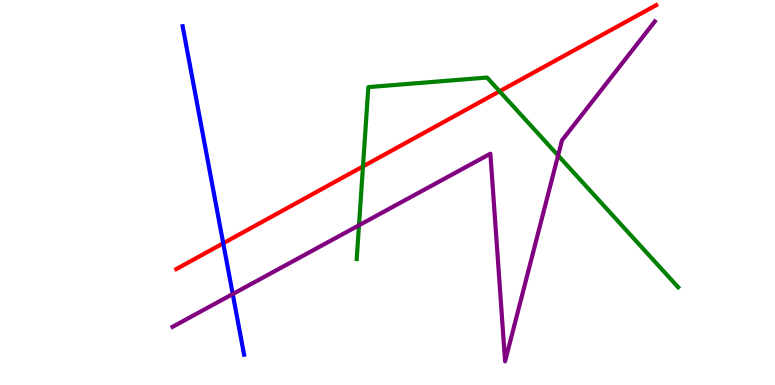[{'lines': ['blue', 'red'], 'intersections': [{'x': 2.88, 'y': 3.68}]}, {'lines': ['green', 'red'], 'intersections': [{'x': 4.68, 'y': 5.68}, {'x': 6.45, 'y': 7.63}]}, {'lines': ['purple', 'red'], 'intersections': []}, {'lines': ['blue', 'green'], 'intersections': []}, {'lines': ['blue', 'purple'], 'intersections': [{'x': 3.0, 'y': 2.36}]}, {'lines': ['green', 'purple'], 'intersections': [{'x': 4.63, 'y': 4.15}, {'x': 7.2, 'y': 5.96}]}]